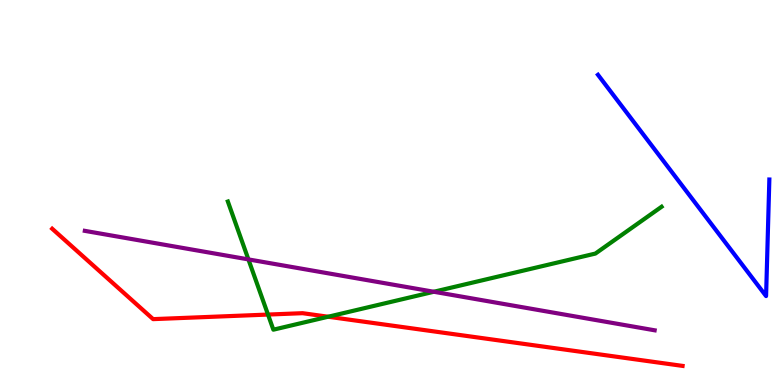[{'lines': ['blue', 'red'], 'intersections': []}, {'lines': ['green', 'red'], 'intersections': [{'x': 3.46, 'y': 1.83}, {'x': 4.23, 'y': 1.77}]}, {'lines': ['purple', 'red'], 'intersections': []}, {'lines': ['blue', 'green'], 'intersections': []}, {'lines': ['blue', 'purple'], 'intersections': []}, {'lines': ['green', 'purple'], 'intersections': [{'x': 3.21, 'y': 3.26}, {'x': 5.6, 'y': 2.42}]}]